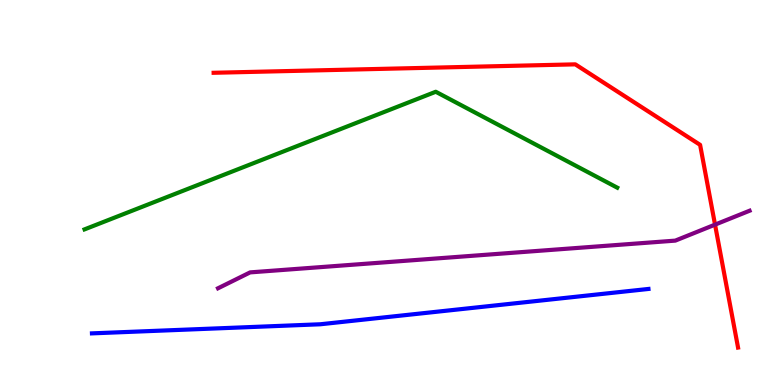[{'lines': ['blue', 'red'], 'intersections': []}, {'lines': ['green', 'red'], 'intersections': []}, {'lines': ['purple', 'red'], 'intersections': [{'x': 9.23, 'y': 4.17}]}, {'lines': ['blue', 'green'], 'intersections': []}, {'lines': ['blue', 'purple'], 'intersections': []}, {'lines': ['green', 'purple'], 'intersections': []}]